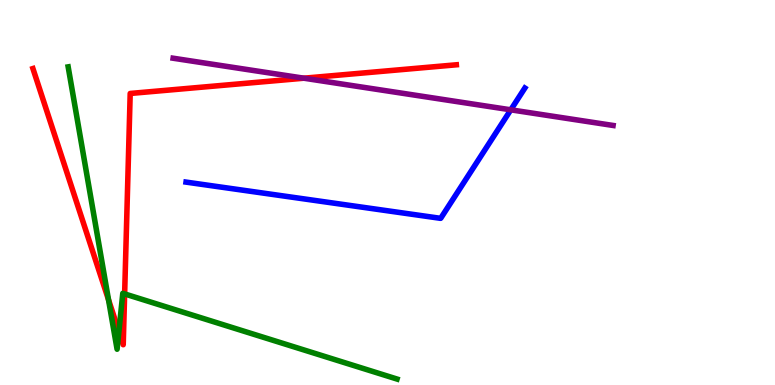[{'lines': ['blue', 'red'], 'intersections': []}, {'lines': ['green', 'red'], 'intersections': [{'x': 1.4, 'y': 2.21}, {'x': 1.53, 'y': 1.39}, {'x': 1.61, 'y': 2.37}]}, {'lines': ['purple', 'red'], 'intersections': [{'x': 3.92, 'y': 7.97}]}, {'lines': ['blue', 'green'], 'intersections': []}, {'lines': ['blue', 'purple'], 'intersections': [{'x': 6.59, 'y': 7.15}]}, {'lines': ['green', 'purple'], 'intersections': []}]